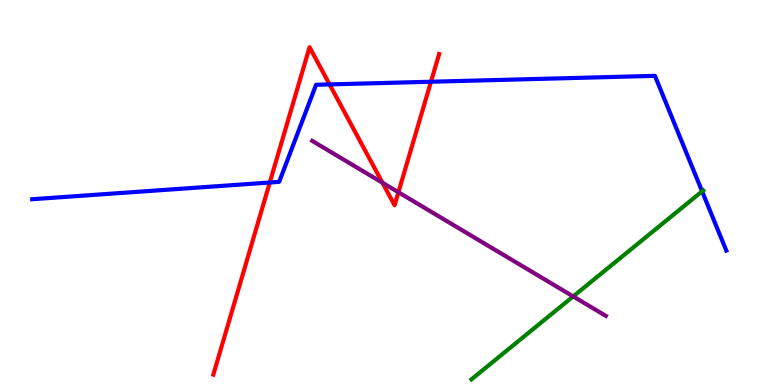[{'lines': ['blue', 'red'], 'intersections': [{'x': 3.48, 'y': 5.26}, {'x': 4.25, 'y': 7.81}, {'x': 5.56, 'y': 7.88}]}, {'lines': ['green', 'red'], 'intersections': []}, {'lines': ['purple', 'red'], 'intersections': [{'x': 4.94, 'y': 5.25}, {'x': 5.14, 'y': 5.01}]}, {'lines': ['blue', 'green'], 'intersections': [{'x': 9.06, 'y': 5.03}]}, {'lines': ['blue', 'purple'], 'intersections': []}, {'lines': ['green', 'purple'], 'intersections': [{'x': 7.4, 'y': 2.3}]}]